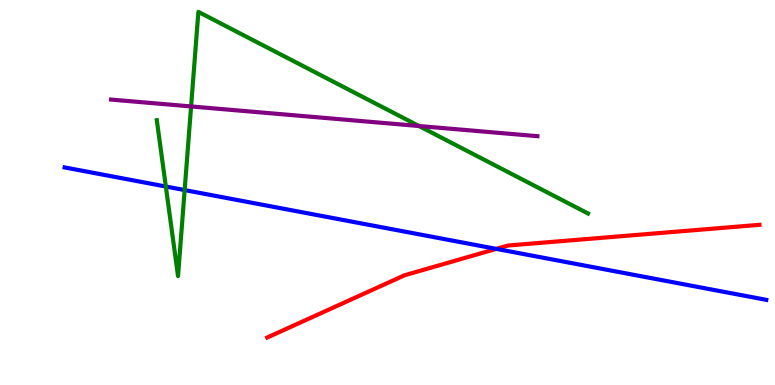[{'lines': ['blue', 'red'], 'intersections': [{'x': 6.4, 'y': 3.54}]}, {'lines': ['green', 'red'], 'intersections': []}, {'lines': ['purple', 'red'], 'intersections': []}, {'lines': ['blue', 'green'], 'intersections': [{'x': 2.14, 'y': 5.16}, {'x': 2.38, 'y': 5.06}]}, {'lines': ['blue', 'purple'], 'intersections': []}, {'lines': ['green', 'purple'], 'intersections': [{'x': 2.47, 'y': 7.24}, {'x': 5.41, 'y': 6.73}]}]